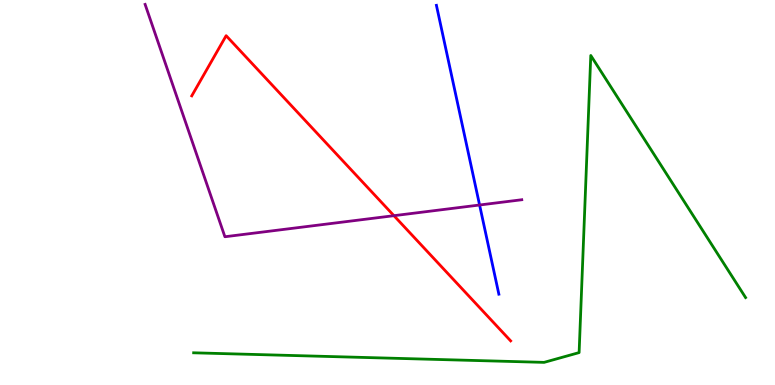[{'lines': ['blue', 'red'], 'intersections': []}, {'lines': ['green', 'red'], 'intersections': []}, {'lines': ['purple', 'red'], 'intersections': [{'x': 5.08, 'y': 4.4}]}, {'lines': ['blue', 'green'], 'intersections': []}, {'lines': ['blue', 'purple'], 'intersections': [{'x': 6.19, 'y': 4.68}]}, {'lines': ['green', 'purple'], 'intersections': []}]